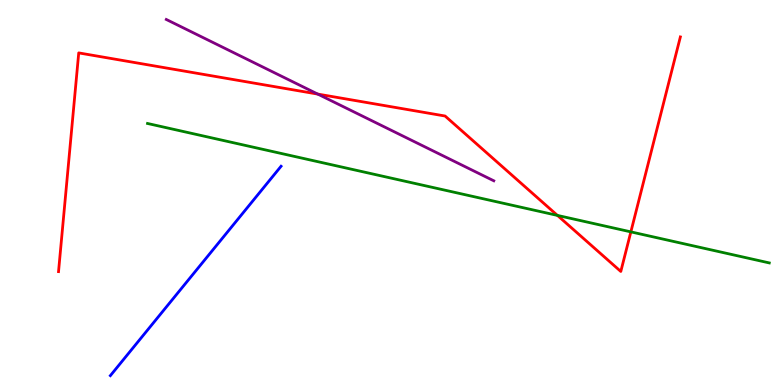[{'lines': ['blue', 'red'], 'intersections': []}, {'lines': ['green', 'red'], 'intersections': [{'x': 7.19, 'y': 4.41}, {'x': 8.14, 'y': 3.98}]}, {'lines': ['purple', 'red'], 'intersections': [{'x': 4.1, 'y': 7.56}]}, {'lines': ['blue', 'green'], 'intersections': []}, {'lines': ['blue', 'purple'], 'intersections': []}, {'lines': ['green', 'purple'], 'intersections': []}]